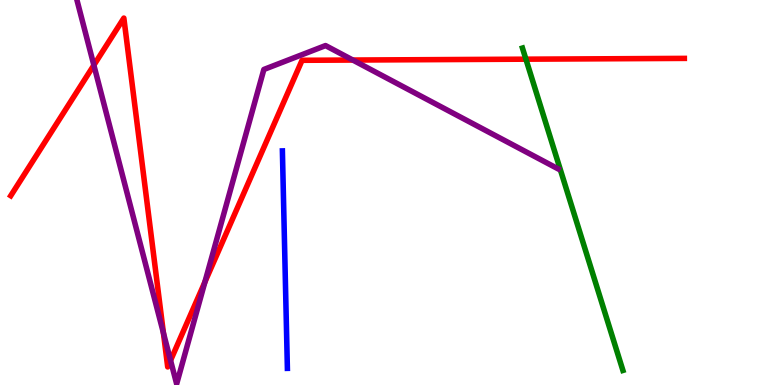[{'lines': ['blue', 'red'], 'intersections': []}, {'lines': ['green', 'red'], 'intersections': [{'x': 6.79, 'y': 8.46}]}, {'lines': ['purple', 'red'], 'intersections': [{'x': 1.21, 'y': 8.31}, {'x': 2.11, 'y': 1.35}, {'x': 2.2, 'y': 0.638}, {'x': 2.64, 'y': 2.68}, {'x': 4.55, 'y': 8.44}]}, {'lines': ['blue', 'green'], 'intersections': []}, {'lines': ['blue', 'purple'], 'intersections': []}, {'lines': ['green', 'purple'], 'intersections': []}]